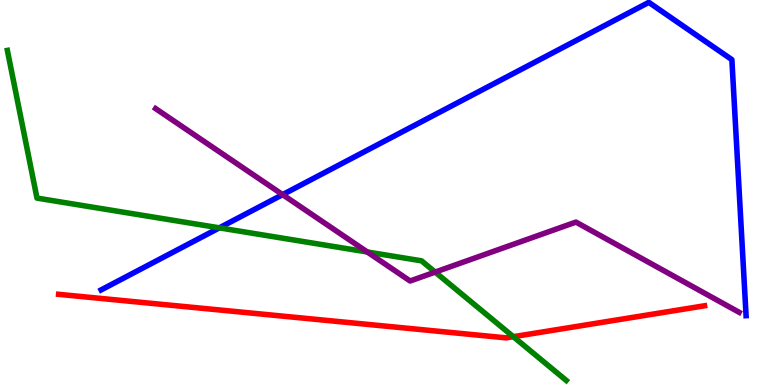[{'lines': ['blue', 'red'], 'intersections': []}, {'lines': ['green', 'red'], 'intersections': [{'x': 6.62, 'y': 1.25}]}, {'lines': ['purple', 'red'], 'intersections': []}, {'lines': ['blue', 'green'], 'intersections': [{'x': 2.83, 'y': 4.08}]}, {'lines': ['blue', 'purple'], 'intersections': [{'x': 3.65, 'y': 4.94}]}, {'lines': ['green', 'purple'], 'intersections': [{'x': 4.74, 'y': 3.45}, {'x': 5.61, 'y': 2.93}]}]